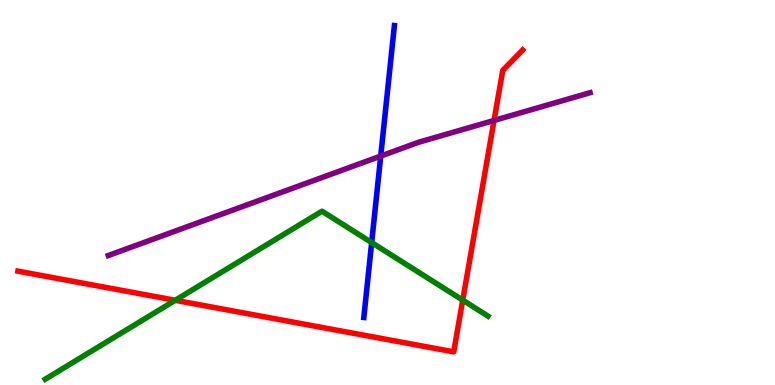[{'lines': ['blue', 'red'], 'intersections': []}, {'lines': ['green', 'red'], 'intersections': [{'x': 2.26, 'y': 2.2}, {'x': 5.97, 'y': 2.2}]}, {'lines': ['purple', 'red'], 'intersections': [{'x': 6.37, 'y': 6.87}]}, {'lines': ['blue', 'green'], 'intersections': [{'x': 4.8, 'y': 3.7}]}, {'lines': ['blue', 'purple'], 'intersections': [{'x': 4.91, 'y': 5.95}]}, {'lines': ['green', 'purple'], 'intersections': []}]